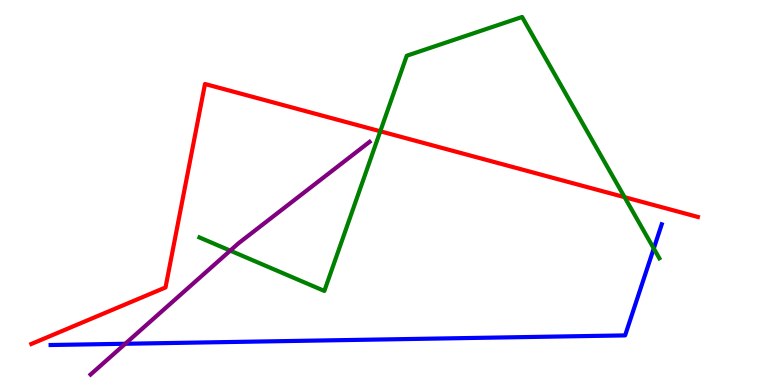[{'lines': ['blue', 'red'], 'intersections': []}, {'lines': ['green', 'red'], 'intersections': [{'x': 4.91, 'y': 6.59}, {'x': 8.06, 'y': 4.88}]}, {'lines': ['purple', 'red'], 'intersections': []}, {'lines': ['blue', 'green'], 'intersections': [{'x': 8.44, 'y': 3.55}]}, {'lines': ['blue', 'purple'], 'intersections': [{'x': 1.62, 'y': 1.07}]}, {'lines': ['green', 'purple'], 'intersections': [{'x': 2.97, 'y': 3.49}]}]